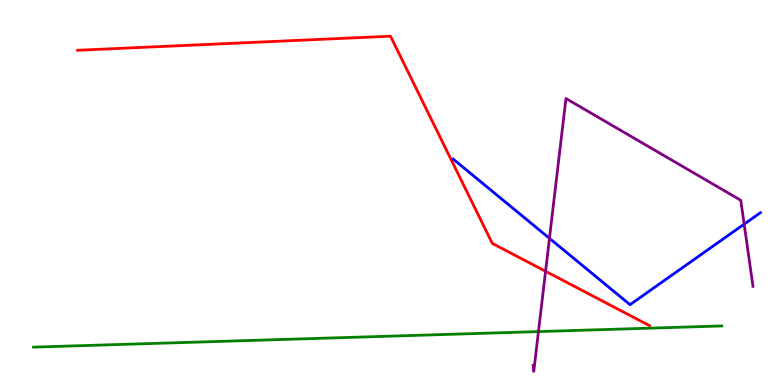[{'lines': ['blue', 'red'], 'intersections': []}, {'lines': ['green', 'red'], 'intersections': []}, {'lines': ['purple', 'red'], 'intersections': [{'x': 7.04, 'y': 2.95}]}, {'lines': ['blue', 'green'], 'intersections': []}, {'lines': ['blue', 'purple'], 'intersections': [{'x': 7.09, 'y': 3.81}, {'x': 9.6, 'y': 4.18}]}, {'lines': ['green', 'purple'], 'intersections': [{'x': 6.95, 'y': 1.39}]}]